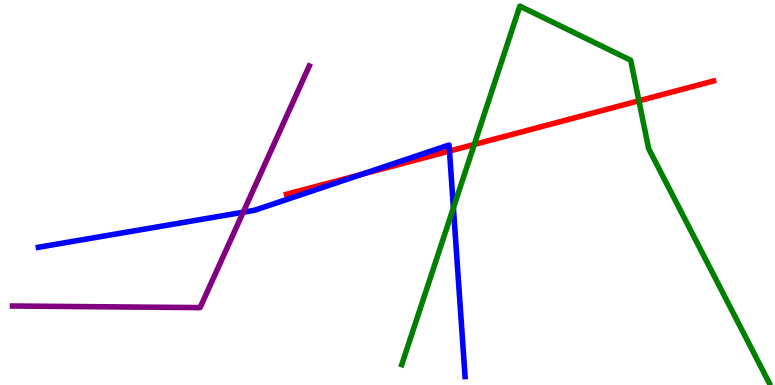[{'lines': ['blue', 'red'], 'intersections': [{'x': 4.67, 'y': 5.47}, {'x': 5.8, 'y': 6.08}]}, {'lines': ['green', 'red'], 'intersections': [{'x': 6.12, 'y': 6.25}, {'x': 8.24, 'y': 7.38}]}, {'lines': ['purple', 'red'], 'intersections': []}, {'lines': ['blue', 'green'], 'intersections': [{'x': 5.85, 'y': 4.6}]}, {'lines': ['blue', 'purple'], 'intersections': [{'x': 3.14, 'y': 4.49}]}, {'lines': ['green', 'purple'], 'intersections': []}]